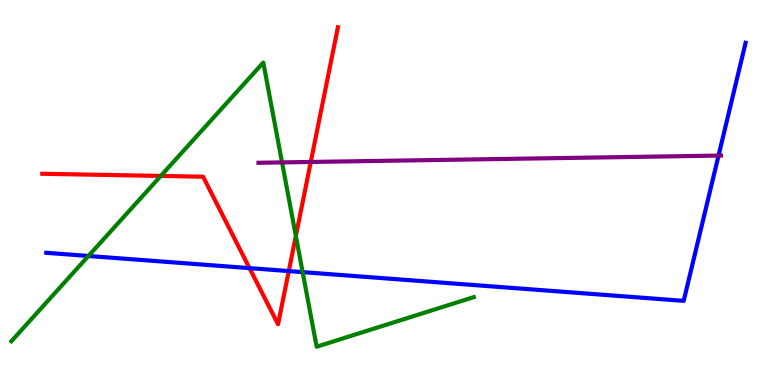[{'lines': ['blue', 'red'], 'intersections': [{'x': 3.22, 'y': 3.04}, {'x': 3.73, 'y': 2.96}]}, {'lines': ['green', 'red'], 'intersections': [{'x': 2.07, 'y': 5.43}, {'x': 3.82, 'y': 3.87}]}, {'lines': ['purple', 'red'], 'intersections': [{'x': 4.01, 'y': 5.79}]}, {'lines': ['blue', 'green'], 'intersections': [{'x': 1.14, 'y': 3.35}, {'x': 3.91, 'y': 2.93}]}, {'lines': ['blue', 'purple'], 'intersections': [{'x': 9.27, 'y': 5.96}]}, {'lines': ['green', 'purple'], 'intersections': [{'x': 3.64, 'y': 5.78}]}]